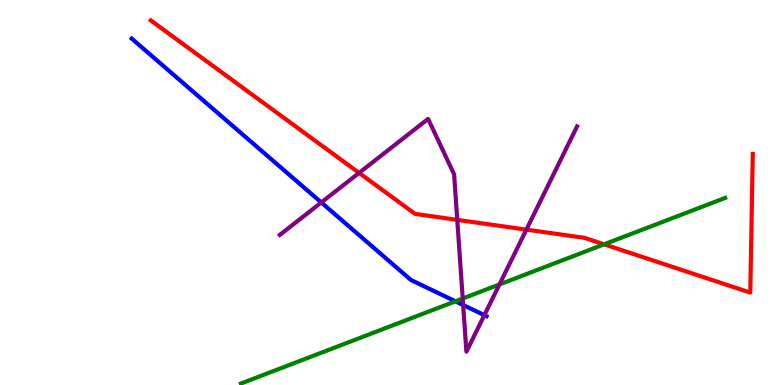[{'lines': ['blue', 'red'], 'intersections': []}, {'lines': ['green', 'red'], 'intersections': [{'x': 7.8, 'y': 3.65}]}, {'lines': ['purple', 'red'], 'intersections': [{'x': 4.63, 'y': 5.51}, {'x': 5.9, 'y': 4.29}, {'x': 6.79, 'y': 4.04}]}, {'lines': ['blue', 'green'], 'intersections': [{'x': 5.88, 'y': 2.17}]}, {'lines': ['blue', 'purple'], 'intersections': [{'x': 4.15, 'y': 4.74}, {'x': 5.98, 'y': 2.08}, {'x': 6.25, 'y': 1.81}]}, {'lines': ['green', 'purple'], 'intersections': [{'x': 5.97, 'y': 2.25}, {'x': 6.44, 'y': 2.61}]}]